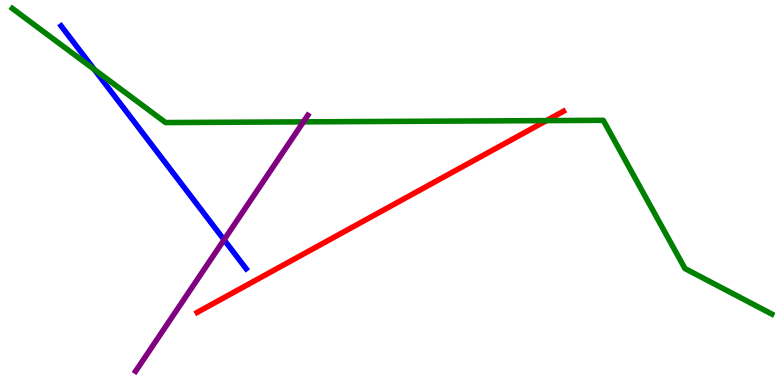[{'lines': ['blue', 'red'], 'intersections': []}, {'lines': ['green', 'red'], 'intersections': [{'x': 7.05, 'y': 6.87}]}, {'lines': ['purple', 'red'], 'intersections': []}, {'lines': ['blue', 'green'], 'intersections': [{'x': 1.22, 'y': 8.2}]}, {'lines': ['blue', 'purple'], 'intersections': [{'x': 2.89, 'y': 3.77}]}, {'lines': ['green', 'purple'], 'intersections': [{'x': 3.91, 'y': 6.83}]}]